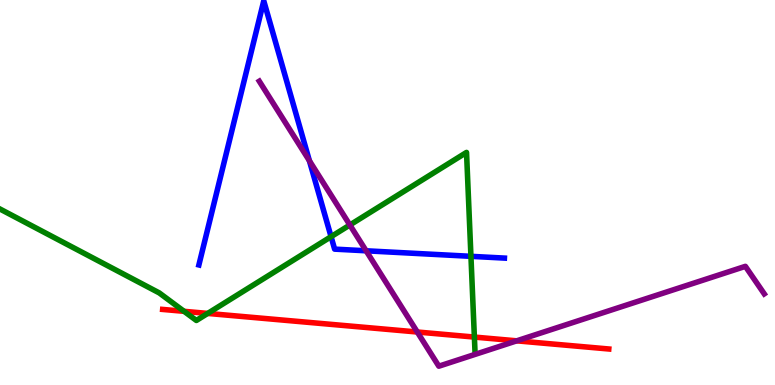[{'lines': ['blue', 'red'], 'intersections': []}, {'lines': ['green', 'red'], 'intersections': [{'x': 2.38, 'y': 1.91}, {'x': 2.68, 'y': 1.86}, {'x': 6.12, 'y': 1.24}]}, {'lines': ['purple', 'red'], 'intersections': [{'x': 5.38, 'y': 1.38}, {'x': 6.67, 'y': 1.15}]}, {'lines': ['blue', 'green'], 'intersections': [{'x': 4.27, 'y': 3.85}, {'x': 6.08, 'y': 3.34}]}, {'lines': ['blue', 'purple'], 'intersections': [{'x': 3.99, 'y': 5.82}, {'x': 4.72, 'y': 3.49}]}, {'lines': ['green', 'purple'], 'intersections': [{'x': 4.51, 'y': 4.16}]}]